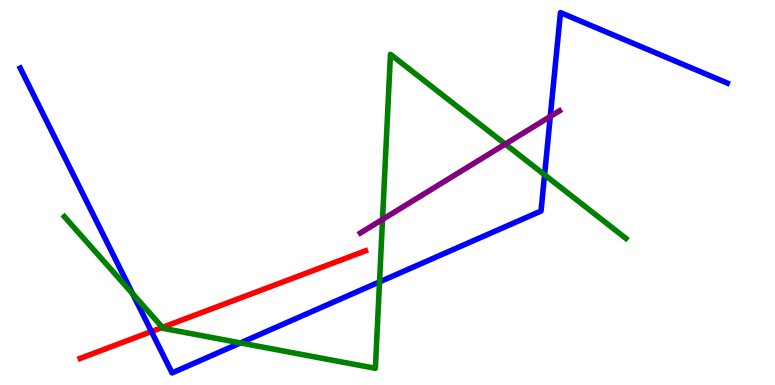[{'lines': ['blue', 'red'], 'intersections': [{'x': 1.95, 'y': 1.39}]}, {'lines': ['green', 'red'], 'intersections': [{'x': 2.1, 'y': 1.5}]}, {'lines': ['purple', 'red'], 'intersections': []}, {'lines': ['blue', 'green'], 'intersections': [{'x': 1.71, 'y': 2.37}, {'x': 3.1, 'y': 1.09}, {'x': 4.9, 'y': 2.68}, {'x': 7.03, 'y': 5.46}]}, {'lines': ['blue', 'purple'], 'intersections': [{'x': 7.1, 'y': 6.97}]}, {'lines': ['green', 'purple'], 'intersections': [{'x': 4.94, 'y': 4.3}, {'x': 6.52, 'y': 6.26}]}]